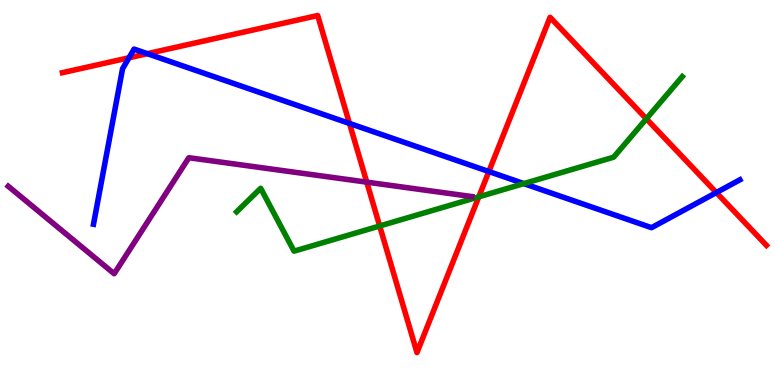[{'lines': ['blue', 'red'], 'intersections': [{'x': 1.66, 'y': 8.5}, {'x': 1.9, 'y': 8.61}, {'x': 4.51, 'y': 6.79}, {'x': 6.31, 'y': 5.54}, {'x': 9.24, 'y': 5.0}]}, {'lines': ['green', 'red'], 'intersections': [{'x': 4.9, 'y': 4.13}, {'x': 6.18, 'y': 4.89}, {'x': 8.34, 'y': 6.91}]}, {'lines': ['purple', 'red'], 'intersections': [{'x': 4.73, 'y': 5.27}]}, {'lines': ['blue', 'green'], 'intersections': [{'x': 6.76, 'y': 5.23}]}, {'lines': ['blue', 'purple'], 'intersections': []}, {'lines': ['green', 'purple'], 'intersections': []}]